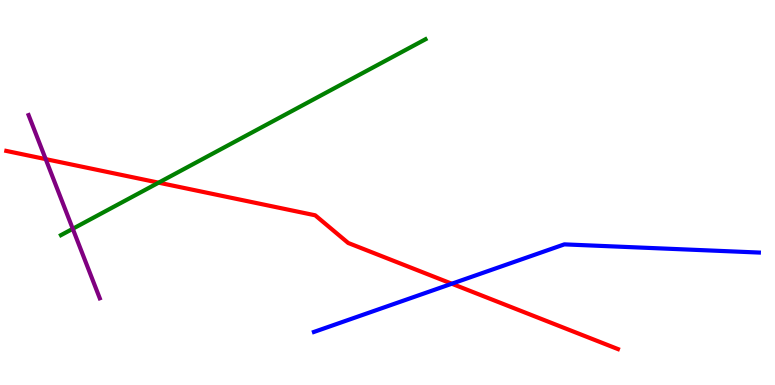[{'lines': ['blue', 'red'], 'intersections': [{'x': 5.83, 'y': 2.63}]}, {'lines': ['green', 'red'], 'intersections': [{'x': 2.05, 'y': 5.26}]}, {'lines': ['purple', 'red'], 'intersections': [{'x': 0.59, 'y': 5.87}]}, {'lines': ['blue', 'green'], 'intersections': []}, {'lines': ['blue', 'purple'], 'intersections': []}, {'lines': ['green', 'purple'], 'intersections': [{'x': 0.939, 'y': 4.06}]}]